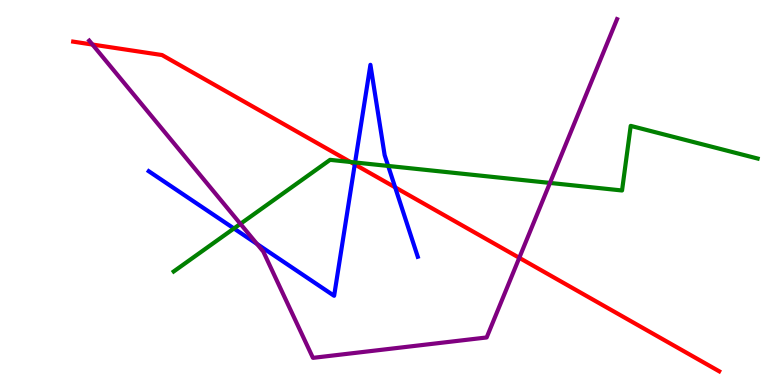[{'lines': ['blue', 'red'], 'intersections': [{'x': 4.58, 'y': 5.73}, {'x': 5.1, 'y': 5.13}]}, {'lines': ['green', 'red'], 'intersections': [{'x': 4.52, 'y': 5.79}]}, {'lines': ['purple', 'red'], 'intersections': [{'x': 1.19, 'y': 8.84}, {'x': 6.7, 'y': 3.3}]}, {'lines': ['blue', 'green'], 'intersections': [{'x': 3.02, 'y': 4.07}, {'x': 4.58, 'y': 5.78}, {'x': 5.01, 'y': 5.69}]}, {'lines': ['blue', 'purple'], 'intersections': [{'x': 3.32, 'y': 3.66}]}, {'lines': ['green', 'purple'], 'intersections': [{'x': 3.1, 'y': 4.19}, {'x': 7.1, 'y': 5.25}]}]